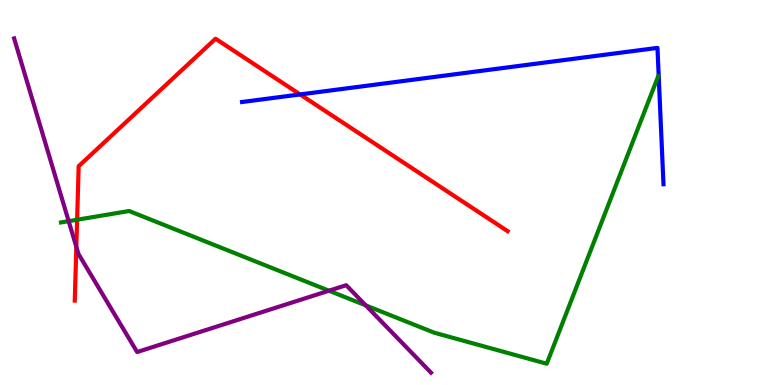[{'lines': ['blue', 'red'], 'intersections': [{'x': 3.87, 'y': 7.55}]}, {'lines': ['green', 'red'], 'intersections': [{'x': 0.995, 'y': 4.29}]}, {'lines': ['purple', 'red'], 'intersections': [{'x': 0.985, 'y': 3.59}]}, {'lines': ['blue', 'green'], 'intersections': []}, {'lines': ['blue', 'purple'], 'intersections': []}, {'lines': ['green', 'purple'], 'intersections': [{'x': 0.886, 'y': 4.26}, {'x': 4.24, 'y': 2.45}, {'x': 4.72, 'y': 2.07}]}]